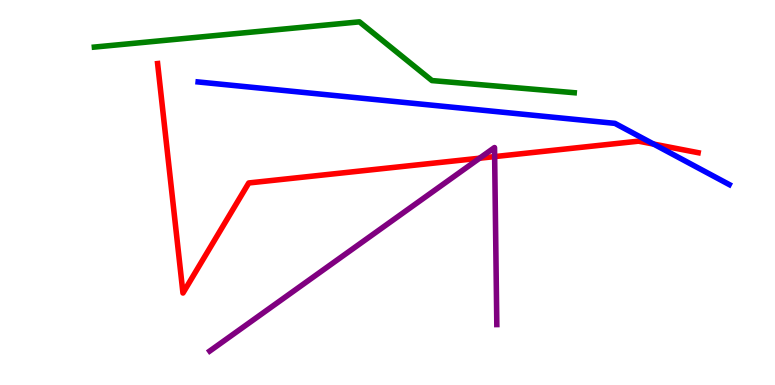[{'lines': ['blue', 'red'], 'intersections': [{'x': 8.43, 'y': 6.26}]}, {'lines': ['green', 'red'], 'intersections': []}, {'lines': ['purple', 'red'], 'intersections': [{'x': 6.19, 'y': 5.89}, {'x': 6.38, 'y': 5.93}]}, {'lines': ['blue', 'green'], 'intersections': []}, {'lines': ['blue', 'purple'], 'intersections': []}, {'lines': ['green', 'purple'], 'intersections': []}]